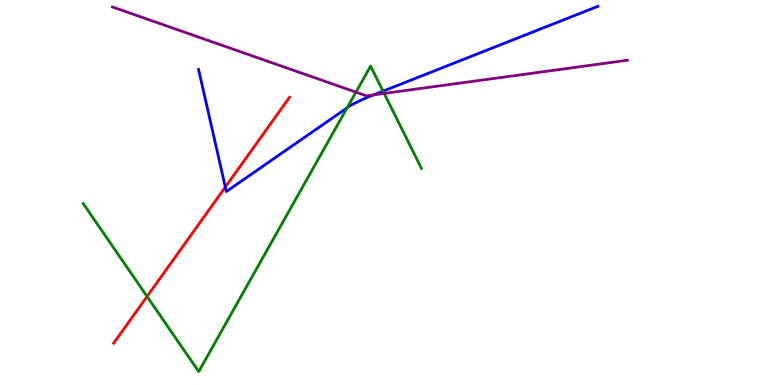[{'lines': ['blue', 'red'], 'intersections': [{'x': 2.91, 'y': 5.14}]}, {'lines': ['green', 'red'], 'intersections': [{'x': 1.9, 'y': 2.3}]}, {'lines': ['purple', 'red'], 'intersections': []}, {'lines': ['blue', 'green'], 'intersections': [{'x': 4.48, 'y': 7.2}, {'x': 4.94, 'y': 7.63}]}, {'lines': ['blue', 'purple'], 'intersections': [{'x': 4.82, 'y': 7.54}]}, {'lines': ['green', 'purple'], 'intersections': [{'x': 4.59, 'y': 7.61}, {'x': 4.96, 'y': 7.57}]}]